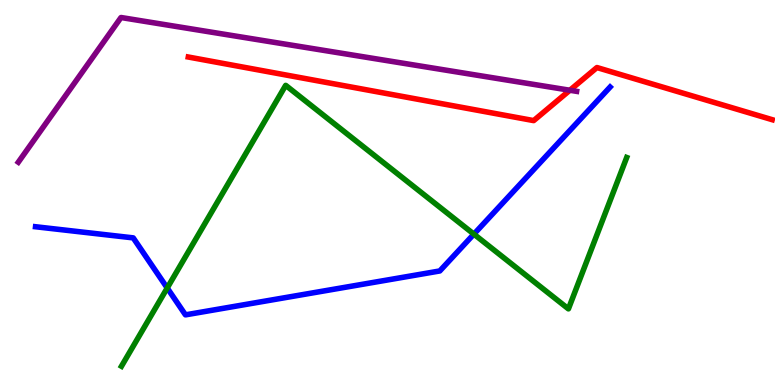[{'lines': ['blue', 'red'], 'intersections': []}, {'lines': ['green', 'red'], 'intersections': []}, {'lines': ['purple', 'red'], 'intersections': [{'x': 7.35, 'y': 7.66}]}, {'lines': ['blue', 'green'], 'intersections': [{'x': 2.16, 'y': 2.52}, {'x': 6.11, 'y': 3.92}]}, {'lines': ['blue', 'purple'], 'intersections': []}, {'lines': ['green', 'purple'], 'intersections': []}]